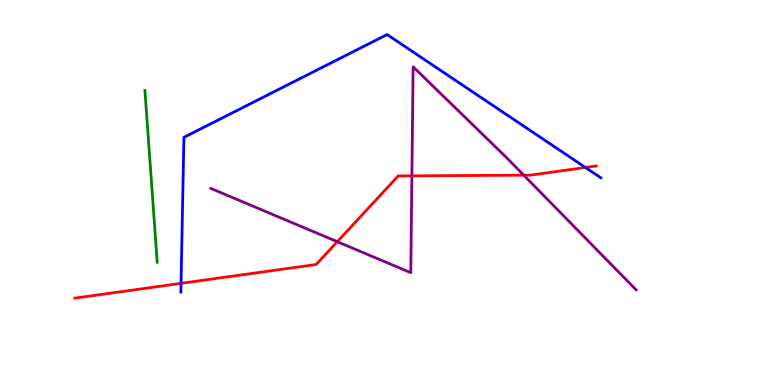[{'lines': ['blue', 'red'], 'intersections': [{'x': 2.34, 'y': 2.64}, {'x': 7.55, 'y': 5.65}]}, {'lines': ['green', 'red'], 'intersections': []}, {'lines': ['purple', 'red'], 'intersections': [{'x': 4.35, 'y': 3.72}, {'x': 5.31, 'y': 5.43}, {'x': 6.76, 'y': 5.45}]}, {'lines': ['blue', 'green'], 'intersections': []}, {'lines': ['blue', 'purple'], 'intersections': []}, {'lines': ['green', 'purple'], 'intersections': []}]